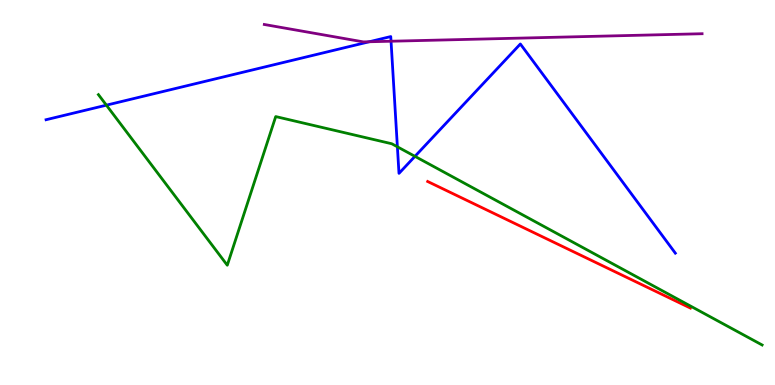[{'lines': ['blue', 'red'], 'intersections': []}, {'lines': ['green', 'red'], 'intersections': []}, {'lines': ['purple', 'red'], 'intersections': []}, {'lines': ['blue', 'green'], 'intersections': [{'x': 1.37, 'y': 7.27}, {'x': 5.13, 'y': 6.19}, {'x': 5.35, 'y': 5.94}]}, {'lines': ['blue', 'purple'], 'intersections': [{'x': 4.76, 'y': 8.92}, {'x': 5.05, 'y': 8.93}]}, {'lines': ['green', 'purple'], 'intersections': []}]